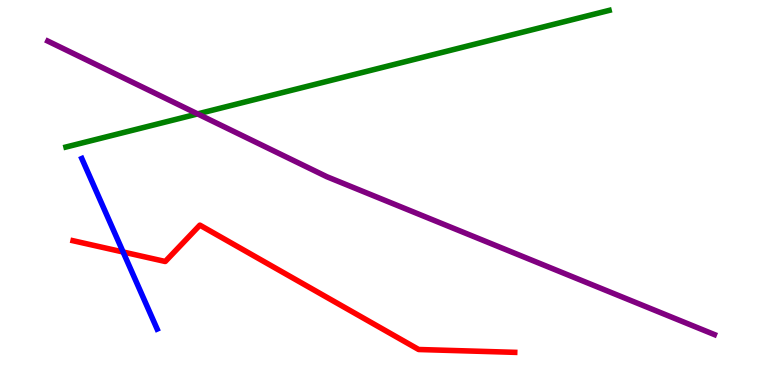[{'lines': ['blue', 'red'], 'intersections': [{'x': 1.59, 'y': 3.45}]}, {'lines': ['green', 'red'], 'intersections': []}, {'lines': ['purple', 'red'], 'intersections': []}, {'lines': ['blue', 'green'], 'intersections': []}, {'lines': ['blue', 'purple'], 'intersections': []}, {'lines': ['green', 'purple'], 'intersections': [{'x': 2.55, 'y': 7.04}]}]